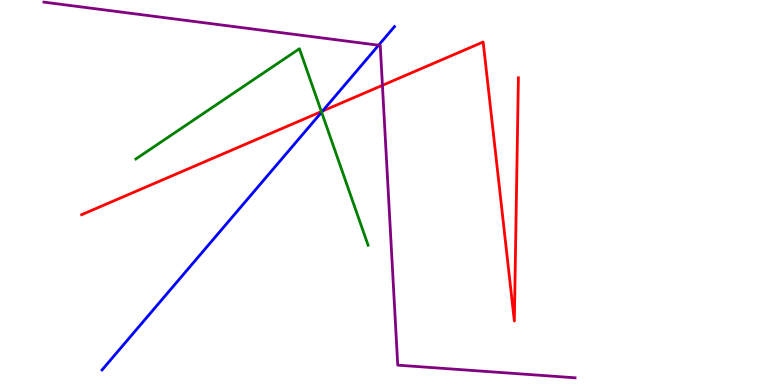[{'lines': ['blue', 'red'], 'intersections': [{'x': 4.16, 'y': 7.11}]}, {'lines': ['green', 'red'], 'intersections': [{'x': 4.15, 'y': 7.1}]}, {'lines': ['purple', 'red'], 'intersections': [{'x': 4.93, 'y': 7.78}]}, {'lines': ['blue', 'green'], 'intersections': [{'x': 4.15, 'y': 7.09}]}, {'lines': ['blue', 'purple'], 'intersections': [{'x': 4.89, 'y': 8.83}]}, {'lines': ['green', 'purple'], 'intersections': []}]